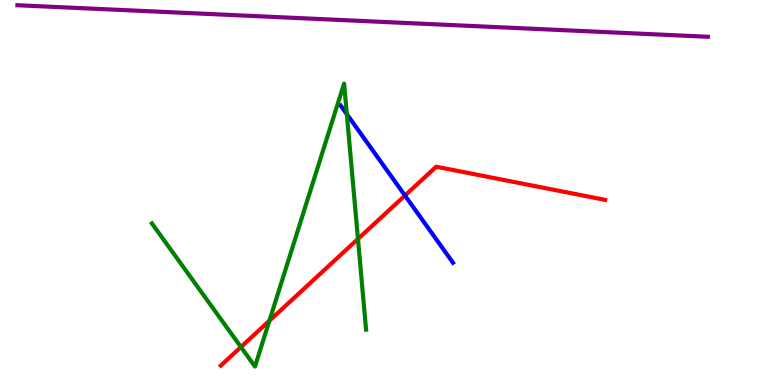[{'lines': ['blue', 'red'], 'intersections': [{'x': 5.23, 'y': 4.92}]}, {'lines': ['green', 'red'], 'intersections': [{'x': 3.11, 'y': 0.987}, {'x': 3.48, 'y': 1.67}, {'x': 4.62, 'y': 3.79}]}, {'lines': ['purple', 'red'], 'intersections': []}, {'lines': ['blue', 'green'], 'intersections': [{'x': 4.48, 'y': 7.04}]}, {'lines': ['blue', 'purple'], 'intersections': []}, {'lines': ['green', 'purple'], 'intersections': []}]